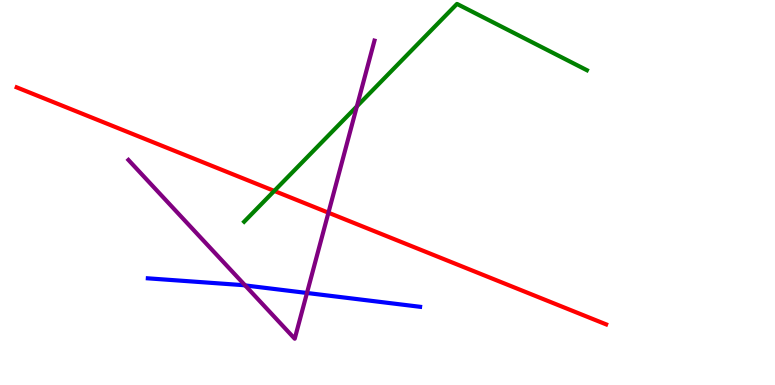[{'lines': ['blue', 'red'], 'intersections': []}, {'lines': ['green', 'red'], 'intersections': [{'x': 3.54, 'y': 5.04}]}, {'lines': ['purple', 'red'], 'intersections': [{'x': 4.24, 'y': 4.48}]}, {'lines': ['blue', 'green'], 'intersections': []}, {'lines': ['blue', 'purple'], 'intersections': [{'x': 3.16, 'y': 2.59}, {'x': 3.96, 'y': 2.39}]}, {'lines': ['green', 'purple'], 'intersections': [{'x': 4.61, 'y': 7.24}]}]